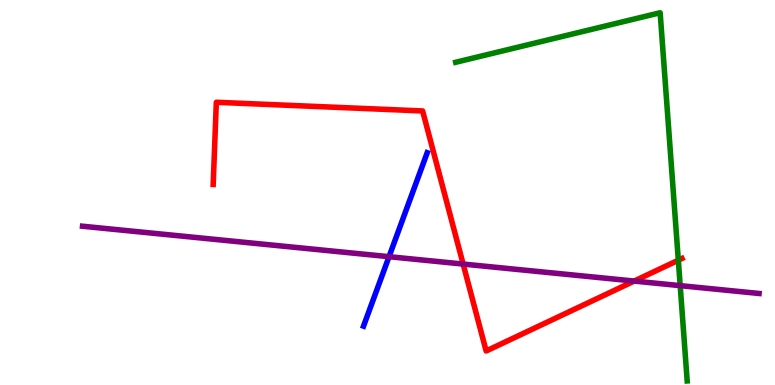[{'lines': ['blue', 'red'], 'intersections': []}, {'lines': ['green', 'red'], 'intersections': [{'x': 8.75, 'y': 3.24}]}, {'lines': ['purple', 'red'], 'intersections': [{'x': 5.98, 'y': 3.14}, {'x': 8.18, 'y': 2.7}]}, {'lines': ['blue', 'green'], 'intersections': []}, {'lines': ['blue', 'purple'], 'intersections': [{'x': 5.02, 'y': 3.33}]}, {'lines': ['green', 'purple'], 'intersections': [{'x': 8.78, 'y': 2.58}]}]